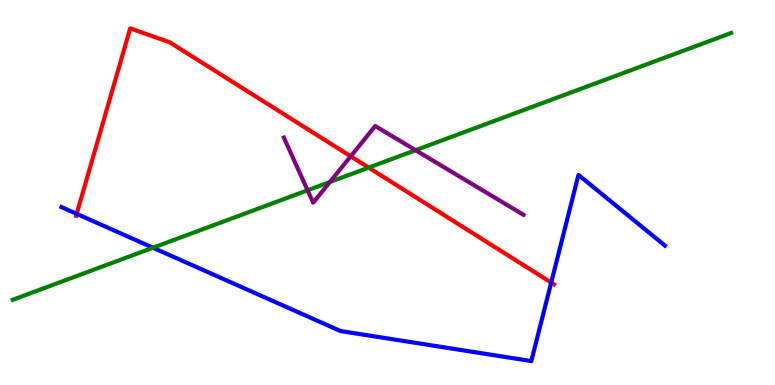[{'lines': ['blue', 'red'], 'intersections': [{'x': 0.989, 'y': 4.45}, {'x': 7.11, 'y': 2.66}]}, {'lines': ['green', 'red'], 'intersections': [{'x': 4.76, 'y': 5.65}]}, {'lines': ['purple', 'red'], 'intersections': [{'x': 4.53, 'y': 5.94}]}, {'lines': ['blue', 'green'], 'intersections': [{'x': 1.97, 'y': 3.57}]}, {'lines': ['blue', 'purple'], 'intersections': []}, {'lines': ['green', 'purple'], 'intersections': [{'x': 3.97, 'y': 5.06}, {'x': 4.26, 'y': 5.27}, {'x': 5.36, 'y': 6.1}]}]